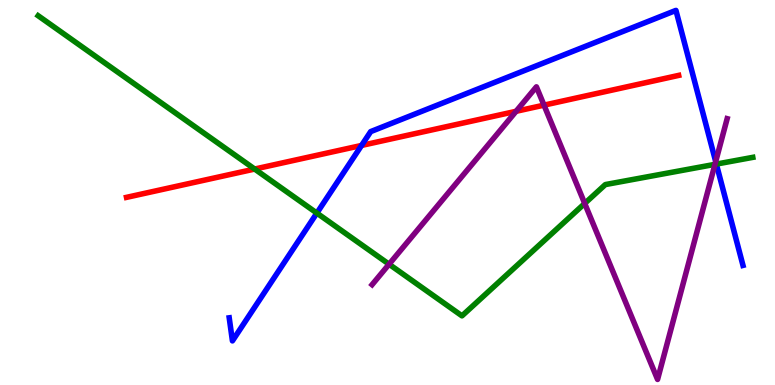[{'lines': ['blue', 'red'], 'intersections': [{'x': 4.67, 'y': 6.22}]}, {'lines': ['green', 'red'], 'intersections': [{'x': 3.29, 'y': 5.61}]}, {'lines': ['purple', 'red'], 'intersections': [{'x': 6.66, 'y': 7.11}, {'x': 7.02, 'y': 7.27}]}, {'lines': ['blue', 'green'], 'intersections': [{'x': 4.09, 'y': 4.47}, {'x': 9.24, 'y': 5.74}]}, {'lines': ['blue', 'purple'], 'intersections': [{'x': 9.23, 'y': 5.8}]}, {'lines': ['green', 'purple'], 'intersections': [{'x': 5.02, 'y': 3.14}, {'x': 7.54, 'y': 4.72}, {'x': 9.23, 'y': 5.73}]}]